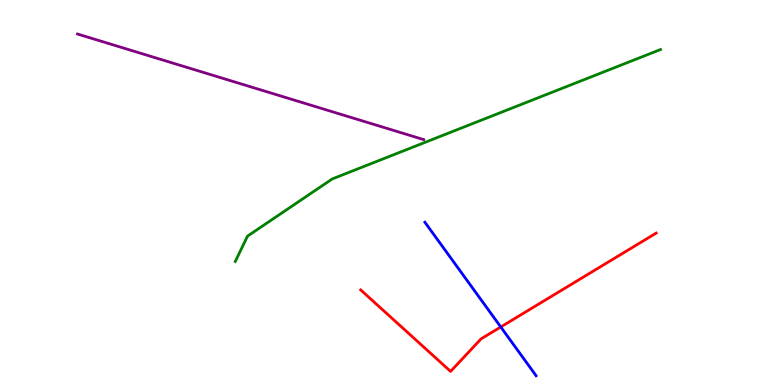[{'lines': ['blue', 'red'], 'intersections': [{'x': 6.46, 'y': 1.51}]}, {'lines': ['green', 'red'], 'intersections': []}, {'lines': ['purple', 'red'], 'intersections': []}, {'lines': ['blue', 'green'], 'intersections': []}, {'lines': ['blue', 'purple'], 'intersections': []}, {'lines': ['green', 'purple'], 'intersections': []}]